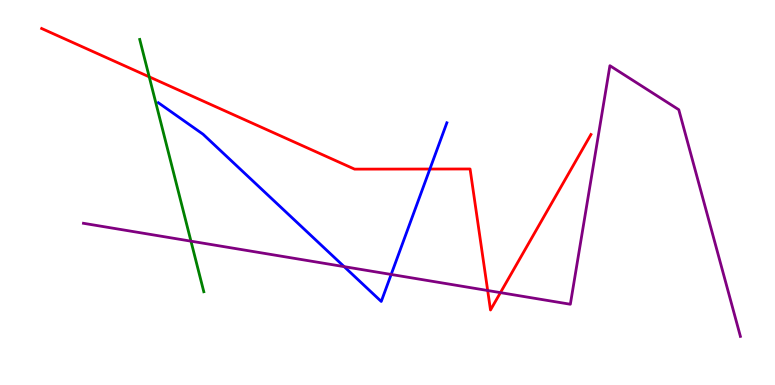[{'lines': ['blue', 'red'], 'intersections': [{'x': 5.55, 'y': 5.61}]}, {'lines': ['green', 'red'], 'intersections': [{'x': 1.93, 'y': 8.0}]}, {'lines': ['purple', 'red'], 'intersections': [{'x': 6.29, 'y': 2.45}, {'x': 6.46, 'y': 2.4}]}, {'lines': ['blue', 'green'], 'intersections': []}, {'lines': ['blue', 'purple'], 'intersections': [{'x': 4.44, 'y': 3.07}, {'x': 5.05, 'y': 2.87}]}, {'lines': ['green', 'purple'], 'intersections': [{'x': 2.46, 'y': 3.74}]}]